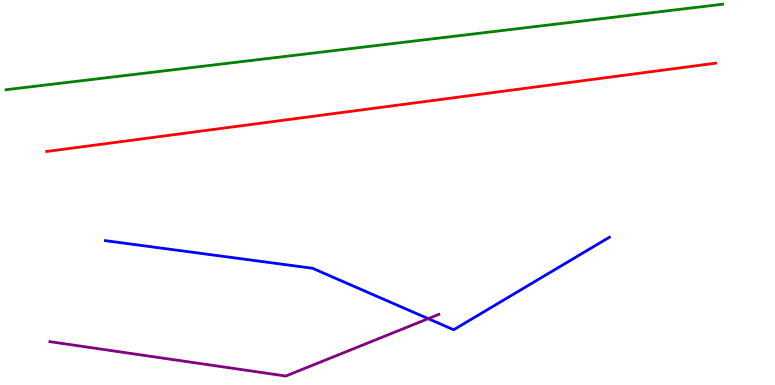[{'lines': ['blue', 'red'], 'intersections': []}, {'lines': ['green', 'red'], 'intersections': []}, {'lines': ['purple', 'red'], 'intersections': []}, {'lines': ['blue', 'green'], 'intersections': []}, {'lines': ['blue', 'purple'], 'intersections': [{'x': 5.53, 'y': 1.72}]}, {'lines': ['green', 'purple'], 'intersections': []}]